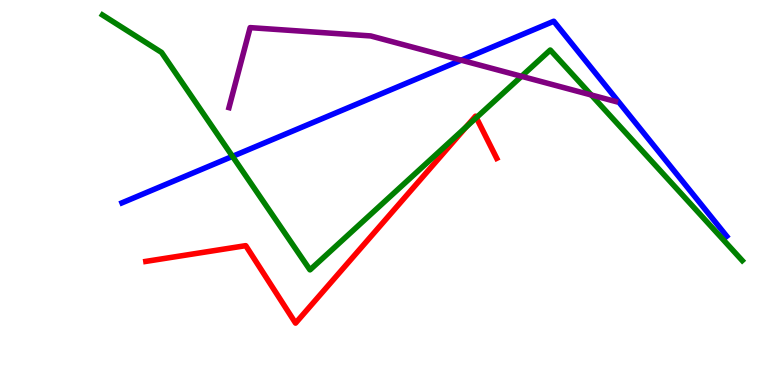[{'lines': ['blue', 'red'], 'intersections': []}, {'lines': ['green', 'red'], 'intersections': [{'x': 6.01, 'y': 6.7}, {'x': 6.15, 'y': 6.94}]}, {'lines': ['purple', 'red'], 'intersections': []}, {'lines': ['blue', 'green'], 'intersections': [{'x': 3.0, 'y': 5.94}]}, {'lines': ['blue', 'purple'], 'intersections': [{'x': 5.95, 'y': 8.44}]}, {'lines': ['green', 'purple'], 'intersections': [{'x': 6.73, 'y': 8.02}, {'x': 7.63, 'y': 7.53}]}]